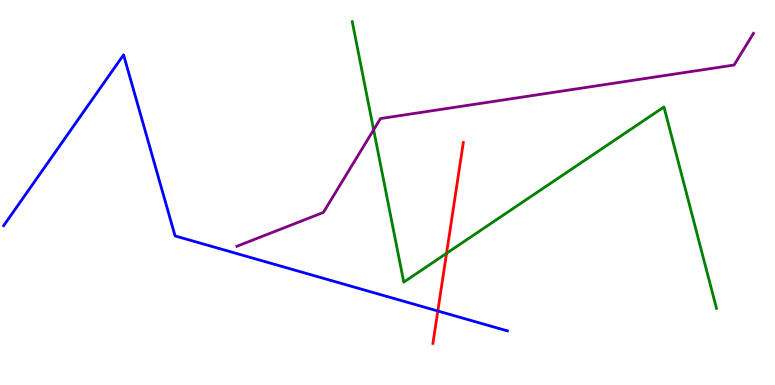[{'lines': ['blue', 'red'], 'intersections': [{'x': 5.65, 'y': 1.92}]}, {'lines': ['green', 'red'], 'intersections': [{'x': 5.76, 'y': 3.42}]}, {'lines': ['purple', 'red'], 'intersections': []}, {'lines': ['blue', 'green'], 'intersections': []}, {'lines': ['blue', 'purple'], 'intersections': []}, {'lines': ['green', 'purple'], 'intersections': [{'x': 4.82, 'y': 6.63}]}]